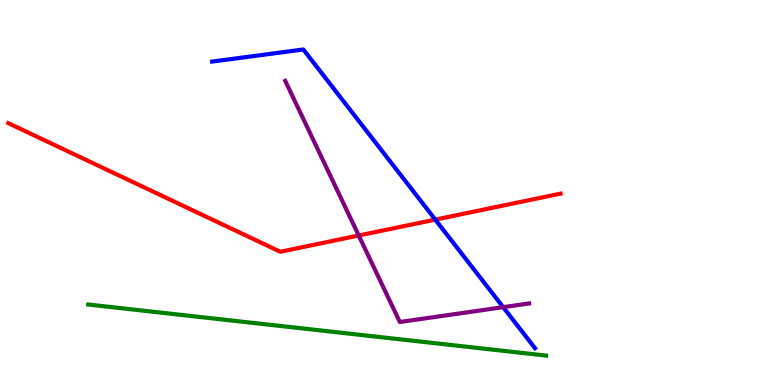[{'lines': ['blue', 'red'], 'intersections': [{'x': 5.62, 'y': 4.3}]}, {'lines': ['green', 'red'], 'intersections': []}, {'lines': ['purple', 'red'], 'intersections': [{'x': 4.63, 'y': 3.88}]}, {'lines': ['blue', 'green'], 'intersections': []}, {'lines': ['blue', 'purple'], 'intersections': [{'x': 6.49, 'y': 2.02}]}, {'lines': ['green', 'purple'], 'intersections': []}]